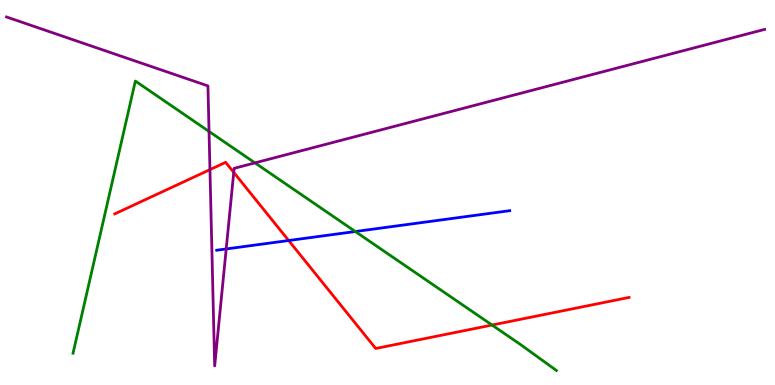[{'lines': ['blue', 'red'], 'intersections': [{'x': 3.72, 'y': 3.75}]}, {'lines': ['green', 'red'], 'intersections': [{'x': 6.35, 'y': 1.56}]}, {'lines': ['purple', 'red'], 'intersections': [{'x': 2.71, 'y': 5.59}, {'x': 3.02, 'y': 5.52}]}, {'lines': ['blue', 'green'], 'intersections': [{'x': 4.58, 'y': 3.99}]}, {'lines': ['blue', 'purple'], 'intersections': [{'x': 2.92, 'y': 3.53}]}, {'lines': ['green', 'purple'], 'intersections': [{'x': 2.7, 'y': 6.59}, {'x': 3.29, 'y': 5.77}]}]